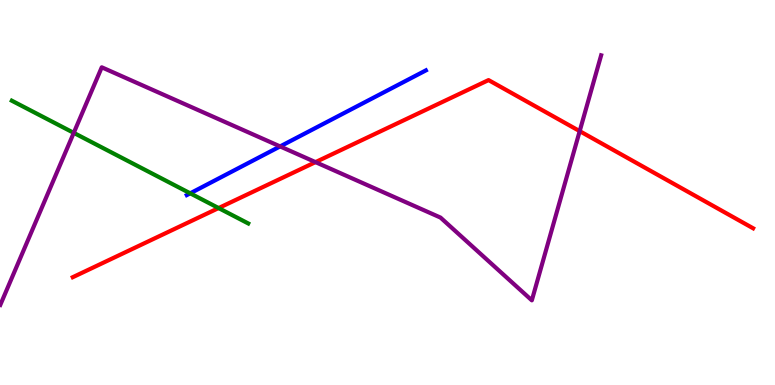[{'lines': ['blue', 'red'], 'intersections': []}, {'lines': ['green', 'red'], 'intersections': [{'x': 2.82, 'y': 4.6}]}, {'lines': ['purple', 'red'], 'intersections': [{'x': 4.07, 'y': 5.79}, {'x': 7.48, 'y': 6.59}]}, {'lines': ['blue', 'green'], 'intersections': [{'x': 2.45, 'y': 4.98}]}, {'lines': ['blue', 'purple'], 'intersections': [{'x': 3.61, 'y': 6.2}]}, {'lines': ['green', 'purple'], 'intersections': [{'x': 0.952, 'y': 6.55}]}]